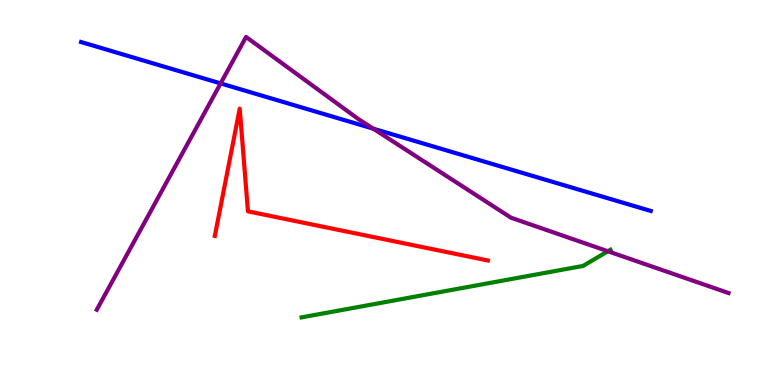[{'lines': ['blue', 'red'], 'intersections': []}, {'lines': ['green', 'red'], 'intersections': []}, {'lines': ['purple', 'red'], 'intersections': []}, {'lines': ['blue', 'green'], 'intersections': []}, {'lines': ['blue', 'purple'], 'intersections': [{'x': 2.85, 'y': 7.83}, {'x': 4.82, 'y': 6.66}]}, {'lines': ['green', 'purple'], 'intersections': [{'x': 7.84, 'y': 3.47}]}]